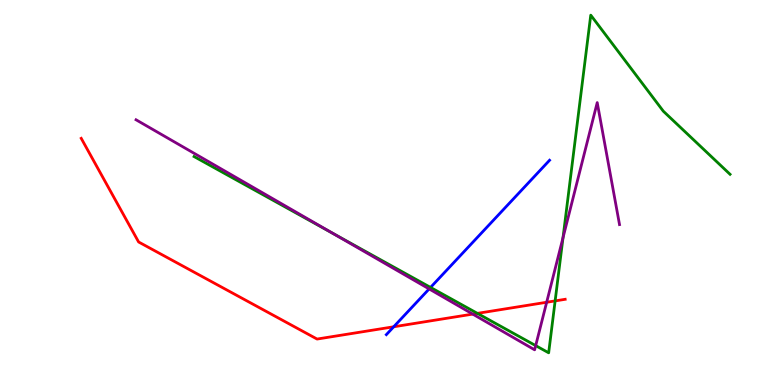[{'lines': ['blue', 'red'], 'intersections': [{'x': 5.08, 'y': 1.51}]}, {'lines': ['green', 'red'], 'intersections': [{'x': 6.16, 'y': 1.86}, {'x': 7.16, 'y': 2.18}]}, {'lines': ['purple', 'red'], 'intersections': [{'x': 6.1, 'y': 1.84}, {'x': 7.05, 'y': 2.15}]}, {'lines': ['blue', 'green'], 'intersections': [{'x': 5.56, 'y': 2.53}]}, {'lines': ['blue', 'purple'], 'intersections': [{'x': 5.54, 'y': 2.5}]}, {'lines': ['green', 'purple'], 'intersections': [{'x': 4.3, 'y': 3.94}, {'x': 6.91, 'y': 1.02}, {'x': 7.26, 'y': 3.83}]}]